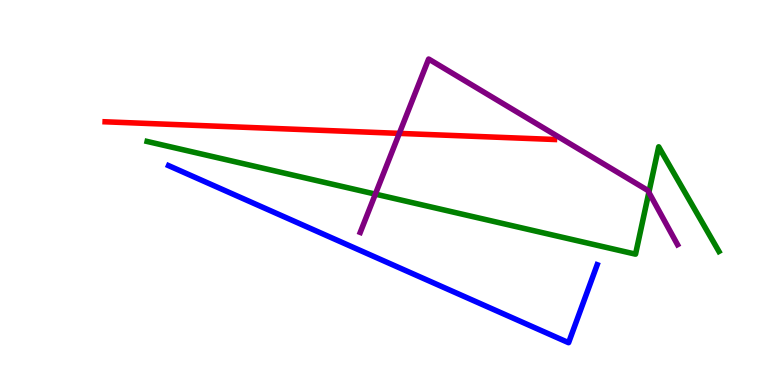[{'lines': ['blue', 'red'], 'intersections': []}, {'lines': ['green', 'red'], 'intersections': []}, {'lines': ['purple', 'red'], 'intersections': [{'x': 5.15, 'y': 6.54}]}, {'lines': ['blue', 'green'], 'intersections': []}, {'lines': ['blue', 'purple'], 'intersections': []}, {'lines': ['green', 'purple'], 'intersections': [{'x': 4.84, 'y': 4.96}, {'x': 8.37, 'y': 5.0}]}]